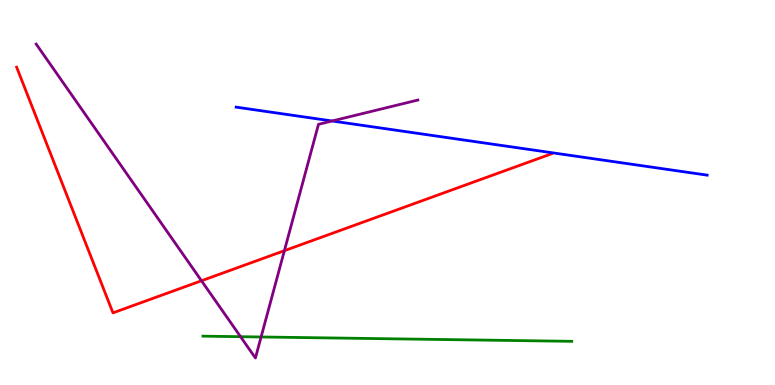[{'lines': ['blue', 'red'], 'intersections': []}, {'lines': ['green', 'red'], 'intersections': []}, {'lines': ['purple', 'red'], 'intersections': [{'x': 2.6, 'y': 2.71}, {'x': 3.67, 'y': 3.49}]}, {'lines': ['blue', 'green'], 'intersections': []}, {'lines': ['blue', 'purple'], 'intersections': [{'x': 4.29, 'y': 6.86}]}, {'lines': ['green', 'purple'], 'intersections': [{'x': 3.1, 'y': 1.25}, {'x': 3.37, 'y': 1.25}]}]